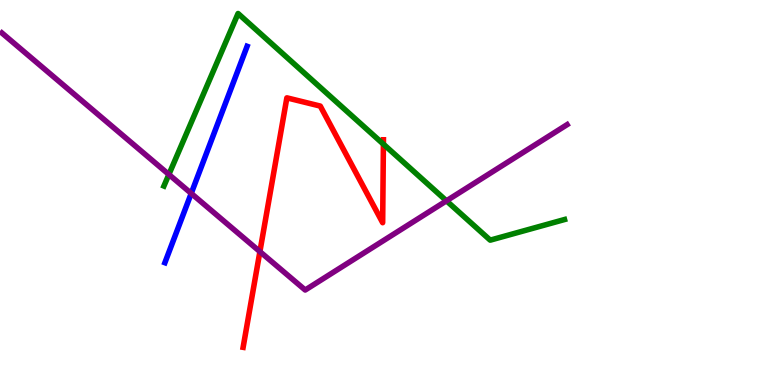[{'lines': ['blue', 'red'], 'intersections': []}, {'lines': ['green', 'red'], 'intersections': [{'x': 4.95, 'y': 6.26}]}, {'lines': ['purple', 'red'], 'intersections': [{'x': 3.35, 'y': 3.46}]}, {'lines': ['blue', 'green'], 'intersections': []}, {'lines': ['blue', 'purple'], 'intersections': [{'x': 2.47, 'y': 4.98}]}, {'lines': ['green', 'purple'], 'intersections': [{'x': 2.18, 'y': 5.47}, {'x': 5.76, 'y': 4.78}]}]